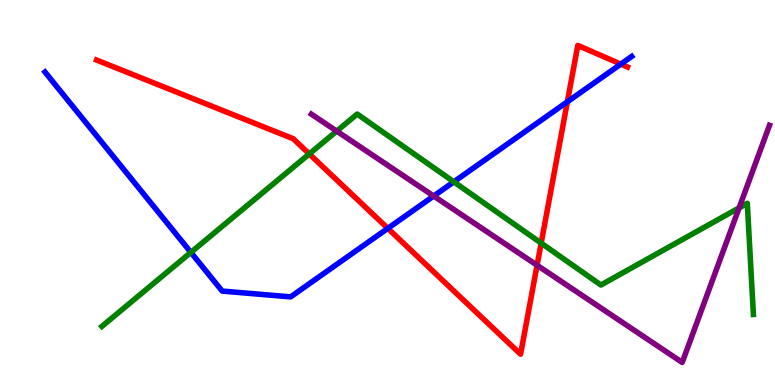[{'lines': ['blue', 'red'], 'intersections': [{'x': 5.0, 'y': 4.07}, {'x': 7.32, 'y': 7.36}, {'x': 8.01, 'y': 8.33}]}, {'lines': ['green', 'red'], 'intersections': [{'x': 3.99, 'y': 6.0}, {'x': 6.98, 'y': 3.69}]}, {'lines': ['purple', 'red'], 'intersections': [{'x': 6.93, 'y': 3.11}]}, {'lines': ['blue', 'green'], 'intersections': [{'x': 2.46, 'y': 3.44}, {'x': 5.86, 'y': 5.28}]}, {'lines': ['blue', 'purple'], 'intersections': [{'x': 5.6, 'y': 4.91}]}, {'lines': ['green', 'purple'], 'intersections': [{'x': 4.34, 'y': 6.59}, {'x': 9.54, 'y': 4.6}]}]